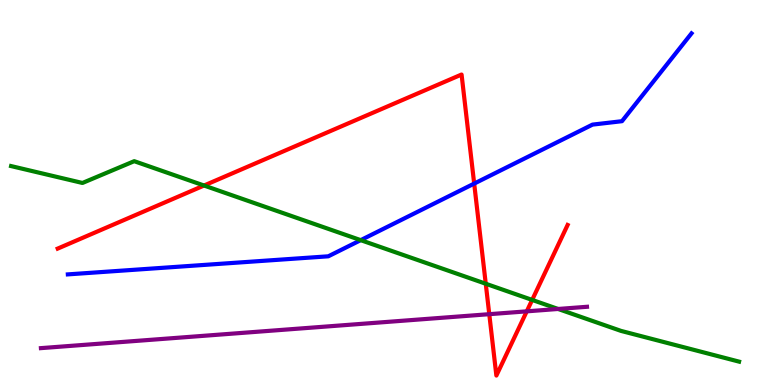[{'lines': ['blue', 'red'], 'intersections': [{'x': 6.12, 'y': 5.23}]}, {'lines': ['green', 'red'], 'intersections': [{'x': 2.63, 'y': 5.18}, {'x': 6.27, 'y': 2.63}, {'x': 6.87, 'y': 2.21}]}, {'lines': ['purple', 'red'], 'intersections': [{'x': 6.31, 'y': 1.84}, {'x': 6.8, 'y': 1.91}]}, {'lines': ['blue', 'green'], 'intersections': [{'x': 4.65, 'y': 3.76}]}, {'lines': ['blue', 'purple'], 'intersections': []}, {'lines': ['green', 'purple'], 'intersections': [{'x': 7.2, 'y': 1.97}]}]